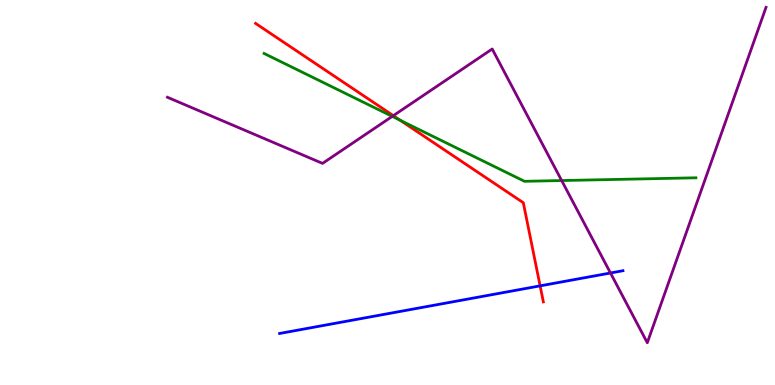[{'lines': ['blue', 'red'], 'intersections': [{'x': 6.97, 'y': 2.58}]}, {'lines': ['green', 'red'], 'intersections': [{'x': 5.17, 'y': 6.87}]}, {'lines': ['purple', 'red'], 'intersections': [{'x': 5.08, 'y': 7.0}]}, {'lines': ['blue', 'green'], 'intersections': []}, {'lines': ['blue', 'purple'], 'intersections': [{'x': 7.88, 'y': 2.91}]}, {'lines': ['green', 'purple'], 'intersections': [{'x': 5.06, 'y': 6.98}, {'x': 7.25, 'y': 5.31}]}]